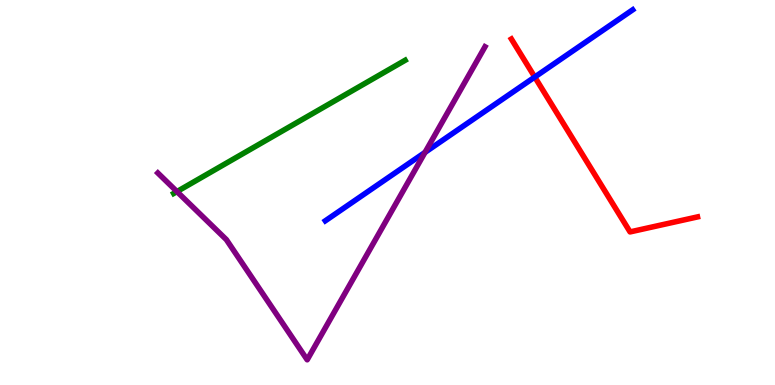[{'lines': ['blue', 'red'], 'intersections': [{'x': 6.9, 'y': 8.0}]}, {'lines': ['green', 'red'], 'intersections': []}, {'lines': ['purple', 'red'], 'intersections': []}, {'lines': ['blue', 'green'], 'intersections': []}, {'lines': ['blue', 'purple'], 'intersections': [{'x': 5.48, 'y': 6.04}]}, {'lines': ['green', 'purple'], 'intersections': [{'x': 2.28, 'y': 5.02}]}]